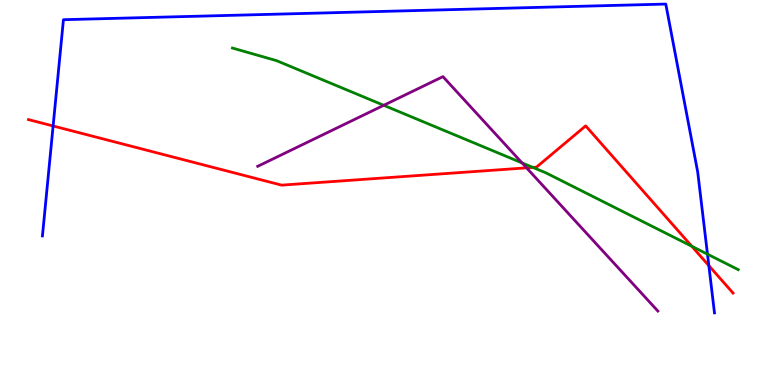[{'lines': ['blue', 'red'], 'intersections': [{'x': 0.685, 'y': 6.73}, {'x': 9.15, 'y': 3.1}]}, {'lines': ['green', 'red'], 'intersections': [{'x': 6.88, 'y': 5.65}, {'x': 8.93, 'y': 3.6}]}, {'lines': ['purple', 'red'], 'intersections': [{'x': 6.79, 'y': 5.64}]}, {'lines': ['blue', 'green'], 'intersections': [{'x': 9.13, 'y': 3.4}]}, {'lines': ['blue', 'purple'], 'intersections': []}, {'lines': ['green', 'purple'], 'intersections': [{'x': 4.95, 'y': 7.27}, {'x': 6.74, 'y': 5.77}]}]